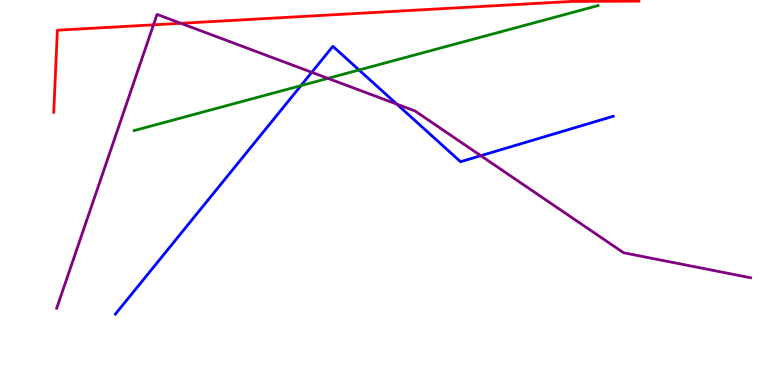[{'lines': ['blue', 'red'], 'intersections': []}, {'lines': ['green', 'red'], 'intersections': []}, {'lines': ['purple', 'red'], 'intersections': [{'x': 1.98, 'y': 9.36}, {'x': 2.33, 'y': 9.39}]}, {'lines': ['blue', 'green'], 'intersections': [{'x': 3.88, 'y': 7.78}, {'x': 4.63, 'y': 8.18}]}, {'lines': ['blue', 'purple'], 'intersections': [{'x': 4.02, 'y': 8.12}, {'x': 5.12, 'y': 7.29}, {'x': 6.2, 'y': 5.96}]}, {'lines': ['green', 'purple'], 'intersections': [{'x': 4.23, 'y': 7.96}]}]